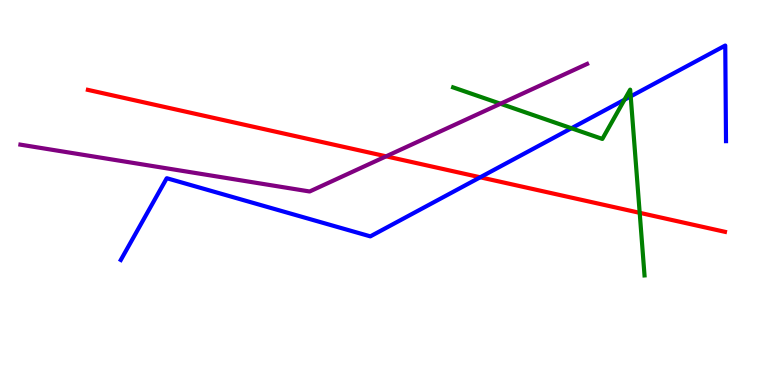[{'lines': ['blue', 'red'], 'intersections': [{'x': 6.2, 'y': 5.4}]}, {'lines': ['green', 'red'], 'intersections': [{'x': 8.25, 'y': 4.47}]}, {'lines': ['purple', 'red'], 'intersections': [{'x': 4.98, 'y': 5.94}]}, {'lines': ['blue', 'green'], 'intersections': [{'x': 7.37, 'y': 6.67}, {'x': 8.06, 'y': 7.41}, {'x': 8.14, 'y': 7.5}]}, {'lines': ['blue', 'purple'], 'intersections': []}, {'lines': ['green', 'purple'], 'intersections': [{'x': 6.46, 'y': 7.31}]}]